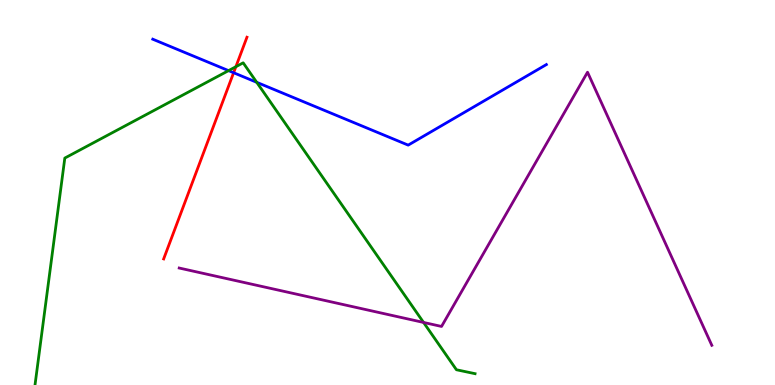[{'lines': ['blue', 'red'], 'intersections': [{'x': 3.01, 'y': 8.11}]}, {'lines': ['green', 'red'], 'intersections': [{'x': 3.04, 'y': 8.27}]}, {'lines': ['purple', 'red'], 'intersections': []}, {'lines': ['blue', 'green'], 'intersections': [{'x': 2.95, 'y': 8.17}, {'x': 3.31, 'y': 7.86}]}, {'lines': ['blue', 'purple'], 'intersections': []}, {'lines': ['green', 'purple'], 'intersections': [{'x': 5.47, 'y': 1.62}]}]